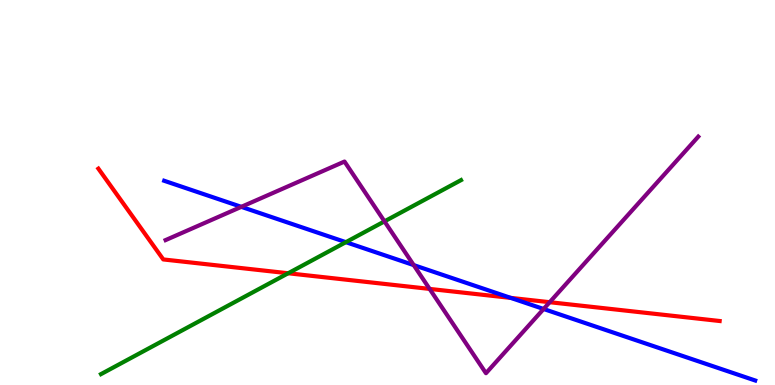[{'lines': ['blue', 'red'], 'intersections': [{'x': 6.59, 'y': 2.26}]}, {'lines': ['green', 'red'], 'intersections': [{'x': 3.72, 'y': 2.9}]}, {'lines': ['purple', 'red'], 'intersections': [{'x': 5.54, 'y': 2.5}, {'x': 7.09, 'y': 2.15}]}, {'lines': ['blue', 'green'], 'intersections': [{'x': 4.46, 'y': 3.71}]}, {'lines': ['blue', 'purple'], 'intersections': [{'x': 3.11, 'y': 4.63}, {'x': 5.34, 'y': 3.11}, {'x': 7.01, 'y': 1.97}]}, {'lines': ['green', 'purple'], 'intersections': [{'x': 4.96, 'y': 4.25}]}]